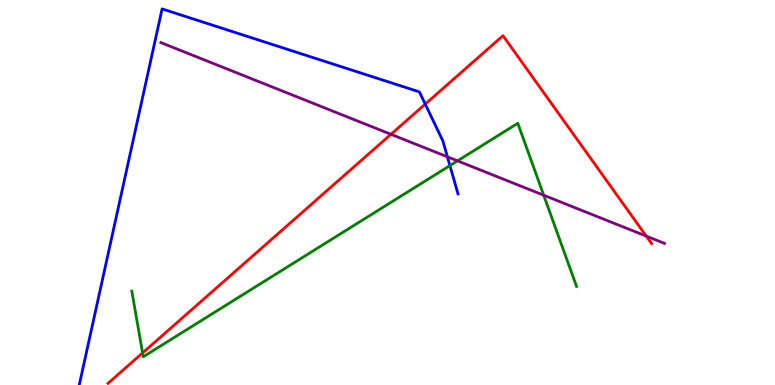[{'lines': ['blue', 'red'], 'intersections': [{'x': 5.49, 'y': 7.3}]}, {'lines': ['green', 'red'], 'intersections': [{'x': 1.84, 'y': 0.833}]}, {'lines': ['purple', 'red'], 'intersections': [{'x': 5.04, 'y': 6.51}, {'x': 8.34, 'y': 3.87}]}, {'lines': ['blue', 'green'], 'intersections': [{'x': 5.81, 'y': 5.7}]}, {'lines': ['blue', 'purple'], 'intersections': [{'x': 5.77, 'y': 5.93}]}, {'lines': ['green', 'purple'], 'intersections': [{'x': 5.9, 'y': 5.82}, {'x': 7.02, 'y': 4.93}]}]